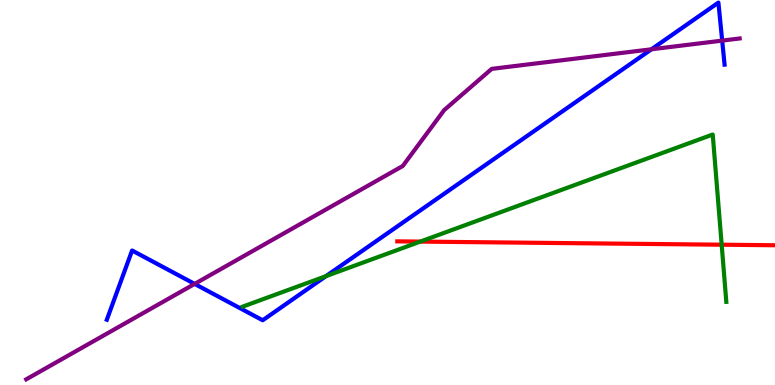[{'lines': ['blue', 'red'], 'intersections': []}, {'lines': ['green', 'red'], 'intersections': [{'x': 5.42, 'y': 3.72}, {'x': 9.31, 'y': 3.64}]}, {'lines': ['purple', 'red'], 'intersections': []}, {'lines': ['blue', 'green'], 'intersections': [{'x': 4.21, 'y': 2.83}]}, {'lines': ['blue', 'purple'], 'intersections': [{'x': 2.51, 'y': 2.63}, {'x': 8.41, 'y': 8.72}, {'x': 9.32, 'y': 8.95}]}, {'lines': ['green', 'purple'], 'intersections': []}]